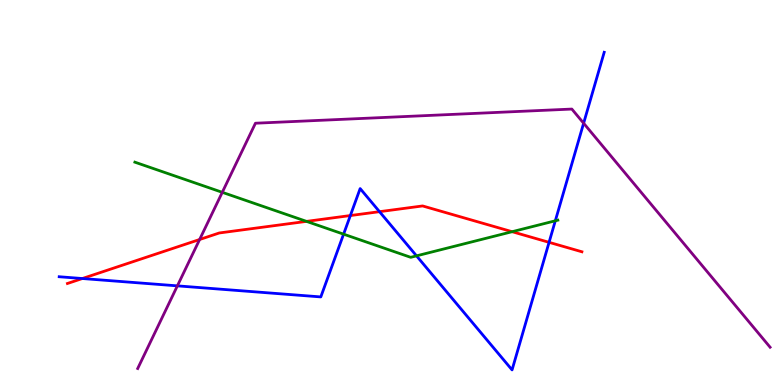[{'lines': ['blue', 'red'], 'intersections': [{'x': 1.06, 'y': 2.77}, {'x': 4.52, 'y': 4.4}, {'x': 4.9, 'y': 4.5}, {'x': 7.08, 'y': 3.71}]}, {'lines': ['green', 'red'], 'intersections': [{'x': 3.96, 'y': 4.25}, {'x': 6.61, 'y': 3.98}]}, {'lines': ['purple', 'red'], 'intersections': [{'x': 2.58, 'y': 3.78}]}, {'lines': ['blue', 'green'], 'intersections': [{'x': 4.43, 'y': 3.92}, {'x': 5.37, 'y': 3.35}, {'x': 7.17, 'y': 4.27}]}, {'lines': ['blue', 'purple'], 'intersections': [{'x': 2.29, 'y': 2.58}, {'x': 7.53, 'y': 6.8}]}, {'lines': ['green', 'purple'], 'intersections': [{'x': 2.87, 'y': 5.0}]}]